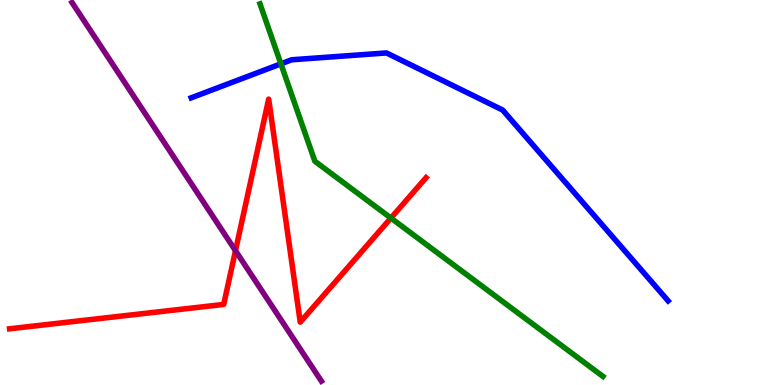[{'lines': ['blue', 'red'], 'intersections': []}, {'lines': ['green', 'red'], 'intersections': [{'x': 5.04, 'y': 4.34}]}, {'lines': ['purple', 'red'], 'intersections': [{'x': 3.04, 'y': 3.49}]}, {'lines': ['blue', 'green'], 'intersections': [{'x': 3.62, 'y': 8.34}]}, {'lines': ['blue', 'purple'], 'intersections': []}, {'lines': ['green', 'purple'], 'intersections': []}]